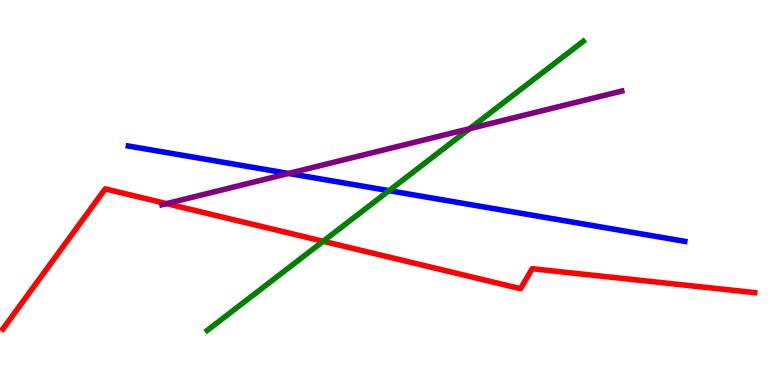[{'lines': ['blue', 'red'], 'intersections': []}, {'lines': ['green', 'red'], 'intersections': [{'x': 4.17, 'y': 3.73}]}, {'lines': ['purple', 'red'], 'intersections': [{'x': 2.15, 'y': 4.71}]}, {'lines': ['blue', 'green'], 'intersections': [{'x': 5.02, 'y': 5.05}]}, {'lines': ['blue', 'purple'], 'intersections': [{'x': 3.72, 'y': 5.49}]}, {'lines': ['green', 'purple'], 'intersections': [{'x': 6.06, 'y': 6.66}]}]